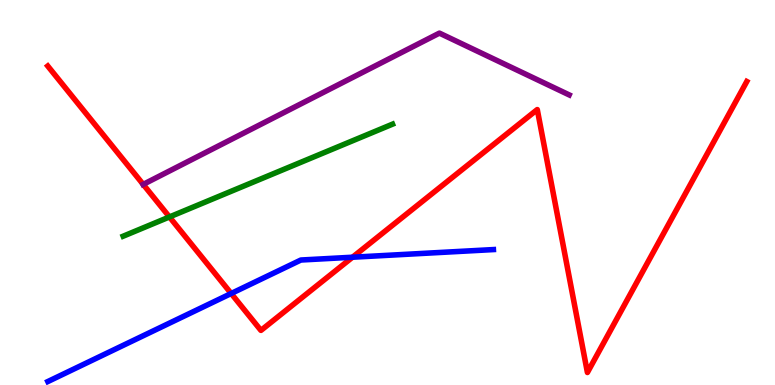[{'lines': ['blue', 'red'], 'intersections': [{'x': 2.98, 'y': 2.38}, {'x': 4.55, 'y': 3.32}]}, {'lines': ['green', 'red'], 'intersections': [{'x': 2.19, 'y': 4.37}]}, {'lines': ['purple', 'red'], 'intersections': [{'x': 1.85, 'y': 5.21}]}, {'lines': ['blue', 'green'], 'intersections': []}, {'lines': ['blue', 'purple'], 'intersections': []}, {'lines': ['green', 'purple'], 'intersections': []}]